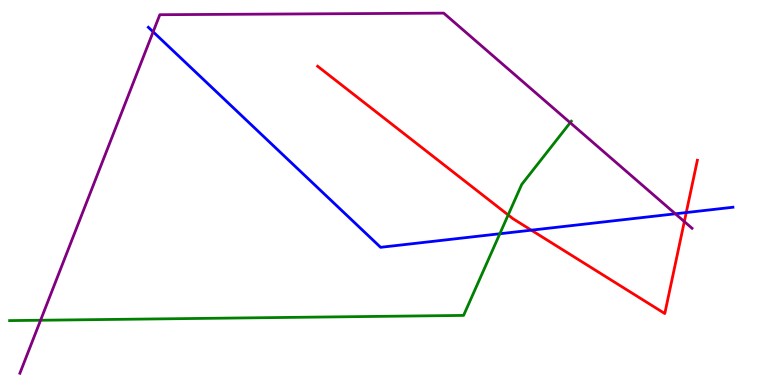[{'lines': ['blue', 'red'], 'intersections': [{'x': 6.86, 'y': 4.02}, {'x': 8.85, 'y': 4.48}]}, {'lines': ['green', 'red'], 'intersections': [{'x': 6.56, 'y': 4.42}]}, {'lines': ['purple', 'red'], 'intersections': [{'x': 8.83, 'y': 4.24}]}, {'lines': ['blue', 'green'], 'intersections': [{'x': 6.45, 'y': 3.93}]}, {'lines': ['blue', 'purple'], 'intersections': [{'x': 1.98, 'y': 9.17}, {'x': 8.71, 'y': 4.45}]}, {'lines': ['green', 'purple'], 'intersections': [{'x': 0.524, 'y': 1.68}, {'x': 7.36, 'y': 6.81}]}]